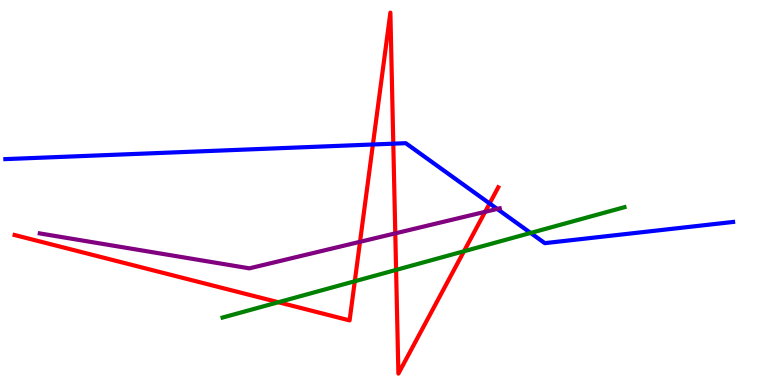[{'lines': ['blue', 'red'], 'intersections': [{'x': 4.81, 'y': 6.25}, {'x': 5.07, 'y': 6.27}, {'x': 6.32, 'y': 4.72}]}, {'lines': ['green', 'red'], 'intersections': [{'x': 3.59, 'y': 2.15}, {'x': 4.58, 'y': 2.7}, {'x': 5.11, 'y': 2.99}, {'x': 5.99, 'y': 3.47}]}, {'lines': ['purple', 'red'], 'intersections': [{'x': 4.65, 'y': 3.72}, {'x': 5.1, 'y': 3.94}, {'x': 6.26, 'y': 4.5}]}, {'lines': ['blue', 'green'], 'intersections': [{'x': 6.85, 'y': 3.95}]}, {'lines': ['blue', 'purple'], 'intersections': [{'x': 6.42, 'y': 4.57}]}, {'lines': ['green', 'purple'], 'intersections': []}]